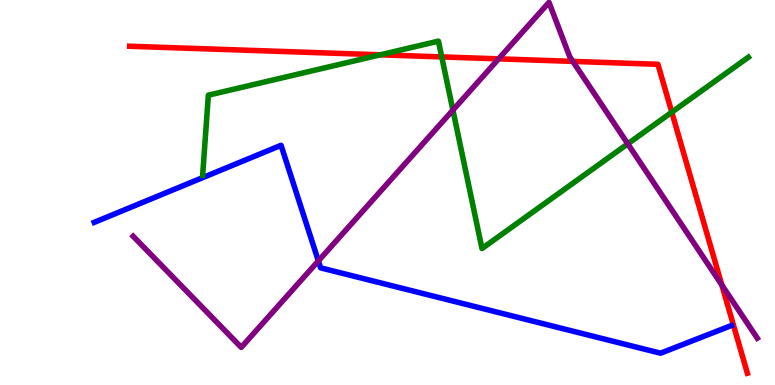[{'lines': ['blue', 'red'], 'intersections': []}, {'lines': ['green', 'red'], 'intersections': [{'x': 4.91, 'y': 8.58}, {'x': 5.7, 'y': 8.52}, {'x': 8.67, 'y': 7.09}]}, {'lines': ['purple', 'red'], 'intersections': [{'x': 6.43, 'y': 8.47}, {'x': 7.39, 'y': 8.41}, {'x': 9.31, 'y': 2.6}]}, {'lines': ['blue', 'green'], 'intersections': []}, {'lines': ['blue', 'purple'], 'intersections': [{'x': 4.11, 'y': 3.22}]}, {'lines': ['green', 'purple'], 'intersections': [{'x': 5.84, 'y': 7.14}, {'x': 8.1, 'y': 6.26}]}]